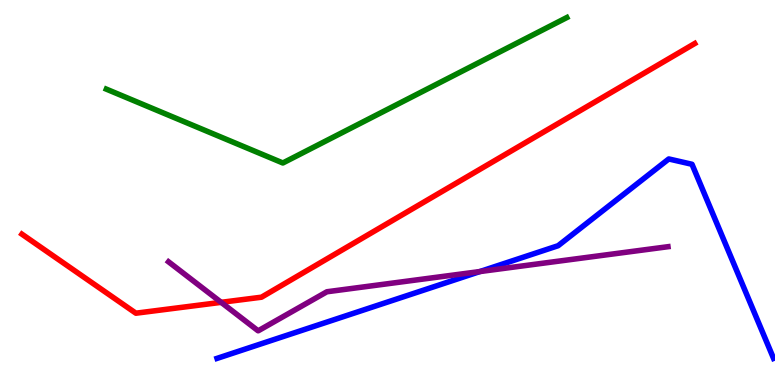[{'lines': ['blue', 'red'], 'intersections': []}, {'lines': ['green', 'red'], 'intersections': []}, {'lines': ['purple', 'red'], 'intersections': [{'x': 2.85, 'y': 2.15}]}, {'lines': ['blue', 'green'], 'intersections': []}, {'lines': ['blue', 'purple'], 'intersections': [{'x': 6.19, 'y': 2.95}]}, {'lines': ['green', 'purple'], 'intersections': []}]